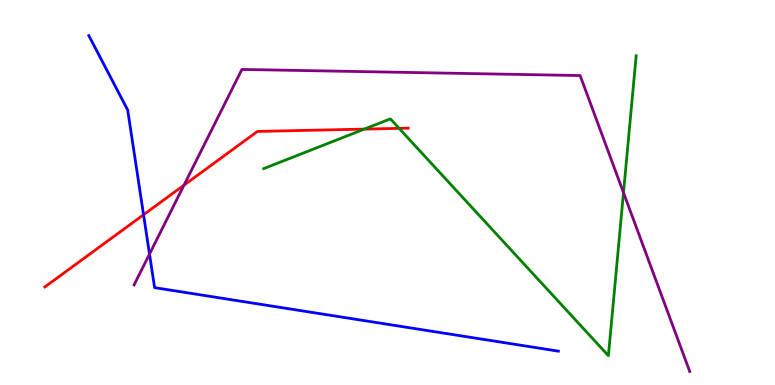[{'lines': ['blue', 'red'], 'intersections': [{'x': 1.85, 'y': 4.42}]}, {'lines': ['green', 'red'], 'intersections': [{'x': 4.7, 'y': 6.65}, {'x': 5.15, 'y': 6.67}]}, {'lines': ['purple', 'red'], 'intersections': [{'x': 2.37, 'y': 5.19}]}, {'lines': ['blue', 'green'], 'intersections': []}, {'lines': ['blue', 'purple'], 'intersections': [{'x': 1.93, 'y': 3.4}]}, {'lines': ['green', 'purple'], 'intersections': [{'x': 8.05, 'y': 5.0}]}]